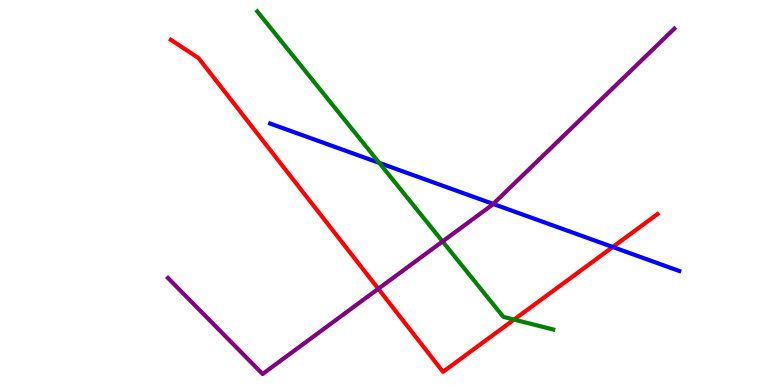[{'lines': ['blue', 'red'], 'intersections': [{'x': 7.91, 'y': 3.58}]}, {'lines': ['green', 'red'], 'intersections': [{'x': 6.63, 'y': 1.7}]}, {'lines': ['purple', 'red'], 'intersections': [{'x': 4.88, 'y': 2.5}]}, {'lines': ['blue', 'green'], 'intersections': [{'x': 4.89, 'y': 5.77}]}, {'lines': ['blue', 'purple'], 'intersections': [{'x': 6.36, 'y': 4.7}]}, {'lines': ['green', 'purple'], 'intersections': [{'x': 5.71, 'y': 3.73}]}]